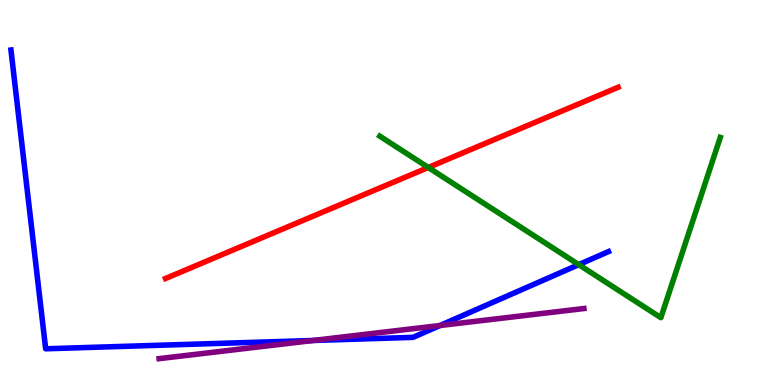[{'lines': ['blue', 'red'], 'intersections': []}, {'lines': ['green', 'red'], 'intersections': [{'x': 5.53, 'y': 5.65}]}, {'lines': ['purple', 'red'], 'intersections': []}, {'lines': ['blue', 'green'], 'intersections': [{'x': 7.47, 'y': 3.13}]}, {'lines': ['blue', 'purple'], 'intersections': [{'x': 4.04, 'y': 1.16}, {'x': 5.68, 'y': 1.55}]}, {'lines': ['green', 'purple'], 'intersections': []}]